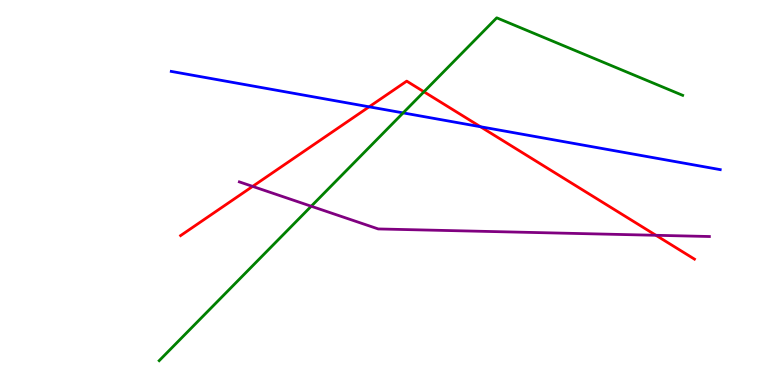[{'lines': ['blue', 'red'], 'intersections': [{'x': 4.76, 'y': 7.23}, {'x': 6.2, 'y': 6.71}]}, {'lines': ['green', 'red'], 'intersections': [{'x': 5.47, 'y': 7.62}]}, {'lines': ['purple', 'red'], 'intersections': [{'x': 3.26, 'y': 5.16}, {'x': 8.46, 'y': 3.89}]}, {'lines': ['blue', 'green'], 'intersections': [{'x': 5.2, 'y': 7.07}]}, {'lines': ['blue', 'purple'], 'intersections': []}, {'lines': ['green', 'purple'], 'intersections': [{'x': 4.02, 'y': 4.64}]}]